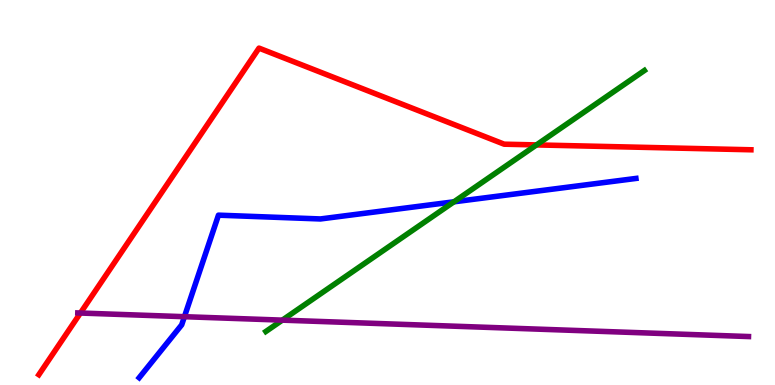[{'lines': ['blue', 'red'], 'intersections': []}, {'lines': ['green', 'red'], 'intersections': [{'x': 6.92, 'y': 6.24}]}, {'lines': ['purple', 'red'], 'intersections': [{'x': 1.04, 'y': 1.87}]}, {'lines': ['blue', 'green'], 'intersections': [{'x': 5.86, 'y': 4.76}]}, {'lines': ['blue', 'purple'], 'intersections': [{'x': 2.38, 'y': 1.77}]}, {'lines': ['green', 'purple'], 'intersections': [{'x': 3.64, 'y': 1.68}]}]